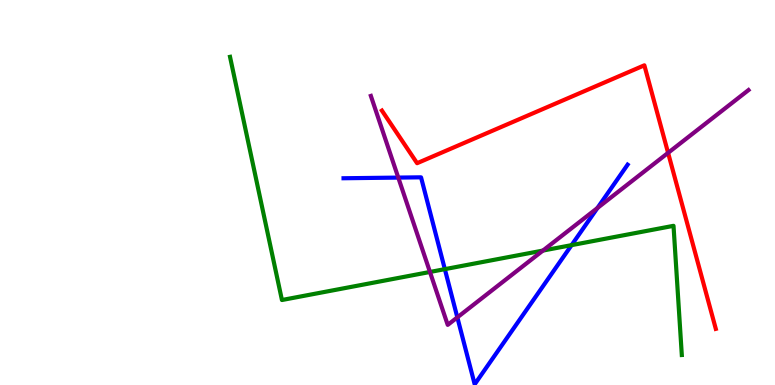[{'lines': ['blue', 'red'], 'intersections': []}, {'lines': ['green', 'red'], 'intersections': []}, {'lines': ['purple', 'red'], 'intersections': [{'x': 8.62, 'y': 6.03}]}, {'lines': ['blue', 'green'], 'intersections': [{'x': 5.74, 'y': 3.01}, {'x': 7.38, 'y': 3.63}]}, {'lines': ['blue', 'purple'], 'intersections': [{'x': 5.14, 'y': 5.39}, {'x': 5.9, 'y': 1.76}, {'x': 7.71, 'y': 4.6}]}, {'lines': ['green', 'purple'], 'intersections': [{'x': 5.55, 'y': 2.94}, {'x': 7.01, 'y': 3.49}]}]